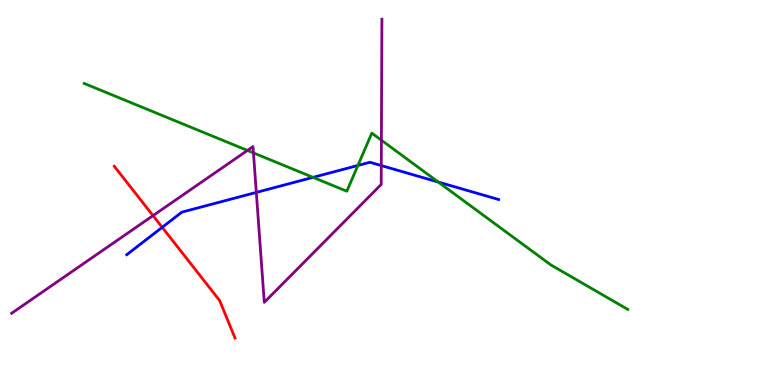[{'lines': ['blue', 'red'], 'intersections': [{'x': 2.09, 'y': 4.1}]}, {'lines': ['green', 'red'], 'intersections': []}, {'lines': ['purple', 'red'], 'intersections': [{'x': 1.97, 'y': 4.4}]}, {'lines': ['blue', 'green'], 'intersections': [{'x': 4.04, 'y': 5.39}, {'x': 4.62, 'y': 5.7}, {'x': 5.65, 'y': 5.27}]}, {'lines': ['blue', 'purple'], 'intersections': [{'x': 3.31, 'y': 5.0}, {'x': 4.92, 'y': 5.7}]}, {'lines': ['green', 'purple'], 'intersections': [{'x': 3.19, 'y': 6.09}, {'x': 3.27, 'y': 6.03}, {'x': 4.92, 'y': 6.36}]}]